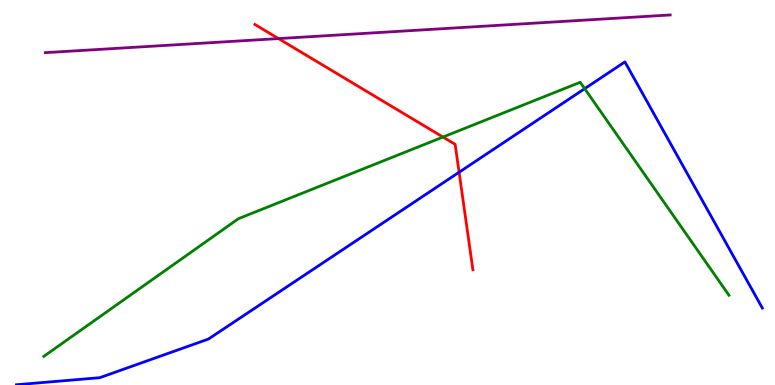[{'lines': ['blue', 'red'], 'intersections': [{'x': 5.92, 'y': 5.53}]}, {'lines': ['green', 'red'], 'intersections': [{'x': 5.72, 'y': 6.44}]}, {'lines': ['purple', 'red'], 'intersections': [{'x': 3.59, 'y': 9.0}]}, {'lines': ['blue', 'green'], 'intersections': [{'x': 7.54, 'y': 7.7}]}, {'lines': ['blue', 'purple'], 'intersections': []}, {'lines': ['green', 'purple'], 'intersections': []}]